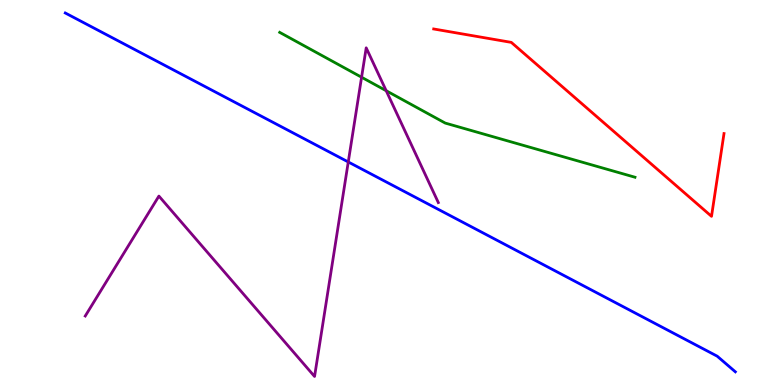[{'lines': ['blue', 'red'], 'intersections': []}, {'lines': ['green', 'red'], 'intersections': []}, {'lines': ['purple', 'red'], 'intersections': []}, {'lines': ['blue', 'green'], 'intersections': []}, {'lines': ['blue', 'purple'], 'intersections': [{'x': 4.49, 'y': 5.79}]}, {'lines': ['green', 'purple'], 'intersections': [{'x': 4.67, 'y': 7.99}, {'x': 4.98, 'y': 7.64}]}]